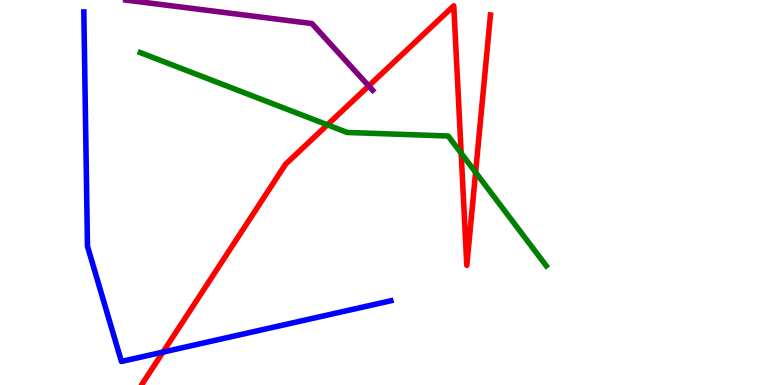[{'lines': ['blue', 'red'], 'intersections': [{'x': 2.1, 'y': 0.855}]}, {'lines': ['green', 'red'], 'intersections': [{'x': 4.22, 'y': 6.76}, {'x': 5.95, 'y': 6.02}, {'x': 6.14, 'y': 5.52}]}, {'lines': ['purple', 'red'], 'intersections': [{'x': 4.76, 'y': 7.77}]}, {'lines': ['blue', 'green'], 'intersections': []}, {'lines': ['blue', 'purple'], 'intersections': []}, {'lines': ['green', 'purple'], 'intersections': []}]